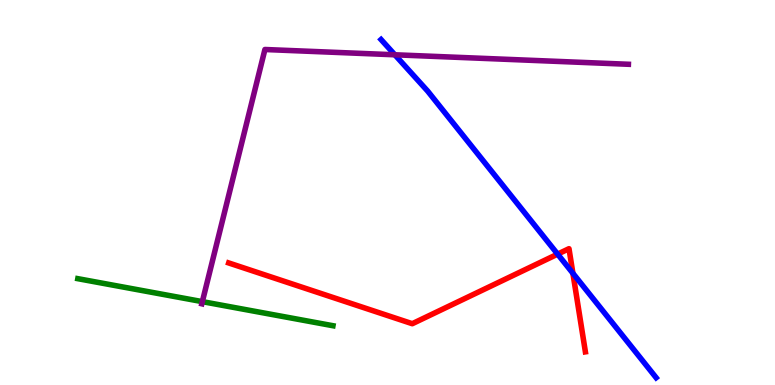[{'lines': ['blue', 'red'], 'intersections': [{'x': 7.2, 'y': 3.4}, {'x': 7.39, 'y': 2.9}]}, {'lines': ['green', 'red'], 'intersections': []}, {'lines': ['purple', 'red'], 'intersections': []}, {'lines': ['blue', 'green'], 'intersections': []}, {'lines': ['blue', 'purple'], 'intersections': [{'x': 5.09, 'y': 8.58}]}, {'lines': ['green', 'purple'], 'intersections': [{'x': 2.61, 'y': 2.17}]}]